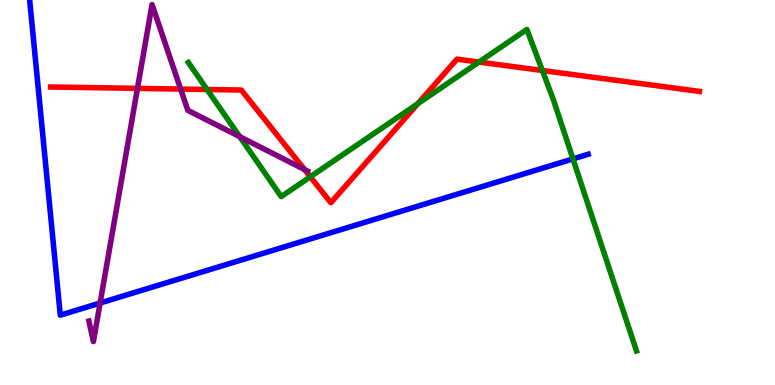[{'lines': ['blue', 'red'], 'intersections': []}, {'lines': ['green', 'red'], 'intersections': [{'x': 2.67, 'y': 7.68}, {'x': 4.0, 'y': 5.41}, {'x': 5.39, 'y': 7.31}, {'x': 6.18, 'y': 8.39}, {'x': 7.0, 'y': 8.17}]}, {'lines': ['purple', 'red'], 'intersections': [{'x': 1.77, 'y': 7.7}, {'x': 2.33, 'y': 7.69}, {'x': 3.93, 'y': 5.6}]}, {'lines': ['blue', 'green'], 'intersections': [{'x': 7.39, 'y': 5.87}]}, {'lines': ['blue', 'purple'], 'intersections': [{'x': 1.29, 'y': 2.13}]}, {'lines': ['green', 'purple'], 'intersections': [{'x': 3.09, 'y': 6.45}]}]